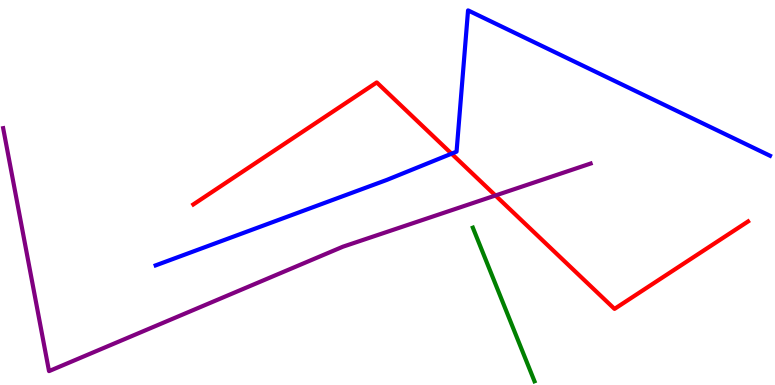[{'lines': ['blue', 'red'], 'intersections': [{'x': 5.83, 'y': 6.01}]}, {'lines': ['green', 'red'], 'intersections': []}, {'lines': ['purple', 'red'], 'intersections': [{'x': 6.39, 'y': 4.92}]}, {'lines': ['blue', 'green'], 'intersections': []}, {'lines': ['blue', 'purple'], 'intersections': []}, {'lines': ['green', 'purple'], 'intersections': []}]